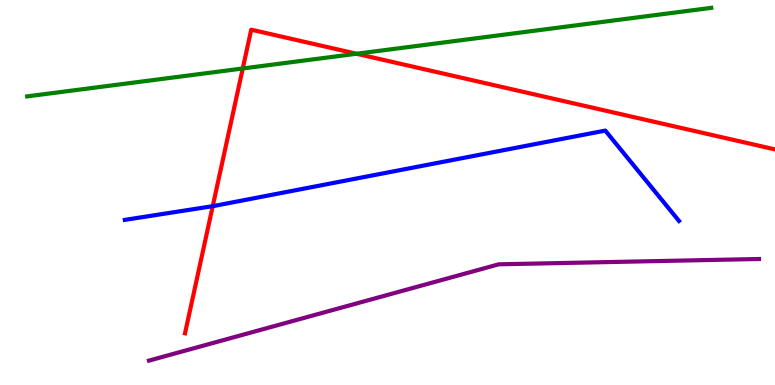[{'lines': ['blue', 'red'], 'intersections': [{'x': 2.74, 'y': 4.64}]}, {'lines': ['green', 'red'], 'intersections': [{'x': 3.13, 'y': 8.22}, {'x': 4.6, 'y': 8.6}]}, {'lines': ['purple', 'red'], 'intersections': []}, {'lines': ['blue', 'green'], 'intersections': []}, {'lines': ['blue', 'purple'], 'intersections': []}, {'lines': ['green', 'purple'], 'intersections': []}]